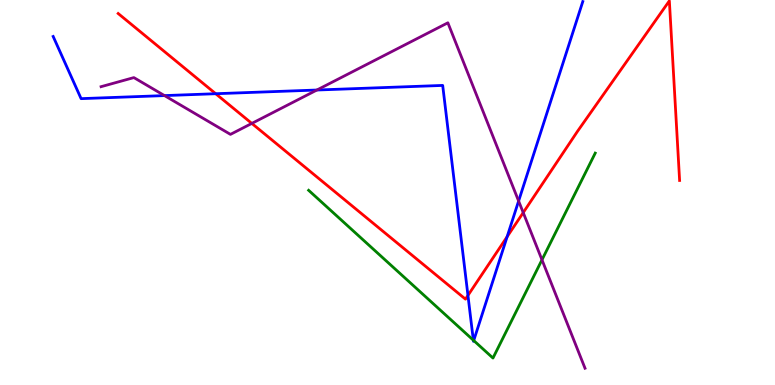[{'lines': ['blue', 'red'], 'intersections': [{'x': 2.78, 'y': 7.57}, {'x': 6.04, 'y': 2.33}, {'x': 6.54, 'y': 3.85}]}, {'lines': ['green', 'red'], 'intersections': []}, {'lines': ['purple', 'red'], 'intersections': [{'x': 3.25, 'y': 6.79}, {'x': 6.75, 'y': 4.48}]}, {'lines': ['blue', 'green'], 'intersections': [{'x': 6.11, 'y': 1.16}, {'x': 6.11, 'y': 1.15}]}, {'lines': ['blue', 'purple'], 'intersections': [{'x': 2.12, 'y': 7.52}, {'x': 4.09, 'y': 7.66}, {'x': 6.69, 'y': 4.78}]}, {'lines': ['green', 'purple'], 'intersections': [{'x': 6.99, 'y': 3.25}]}]